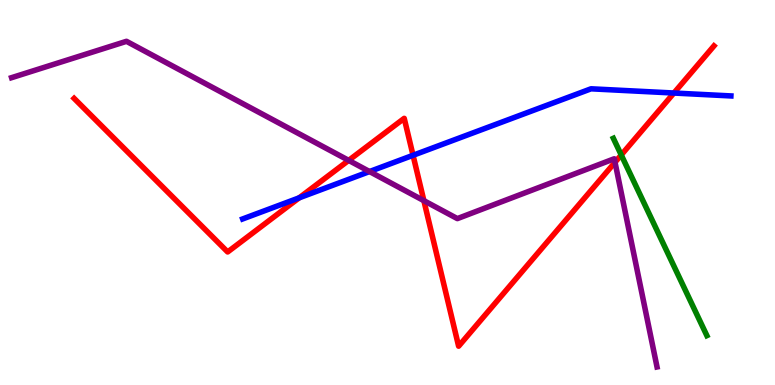[{'lines': ['blue', 'red'], 'intersections': [{'x': 3.86, 'y': 4.86}, {'x': 5.33, 'y': 5.97}, {'x': 8.7, 'y': 7.58}]}, {'lines': ['green', 'red'], 'intersections': [{'x': 8.02, 'y': 5.98}]}, {'lines': ['purple', 'red'], 'intersections': [{'x': 4.5, 'y': 5.83}, {'x': 5.47, 'y': 4.79}, {'x': 7.94, 'y': 5.78}]}, {'lines': ['blue', 'green'], 'intersections': []}, {'lines': ['blue', 'purple'], 'intersections': [{'x': 4.77, 'y': 5.54}]}, {'lines': ['green', 'purple'], 'intersections': []}]